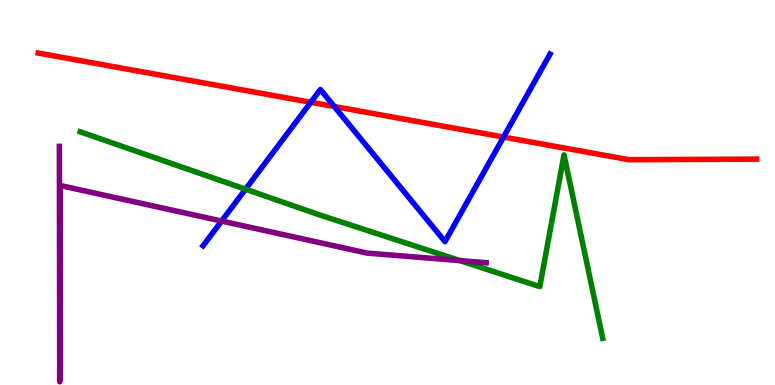[{'lines': ['blue', 'red'], 'intersections': [{'x': 4.01, 'y': 7.34}, {'x': 4.31, 'y': 7.23}, {'x': 6.5, 'y': 6.44}]}, {'lines': ['green', 'red'], 'intersections': []}, {'lines': ['purple', 'red'], 'intersections': []}, {'lines': ['blue', 'green'], 'intersections': [{'x': 3.17, 'y': 5.09}]}, {'lines': ['blue', 'purple'], 'intersections': [{'x': 2.86, 'y': 4.26}]}, {'lines': ['green', 'purple'], 'intersections': [{'x': 5.93, 'y': 3.23}]}]